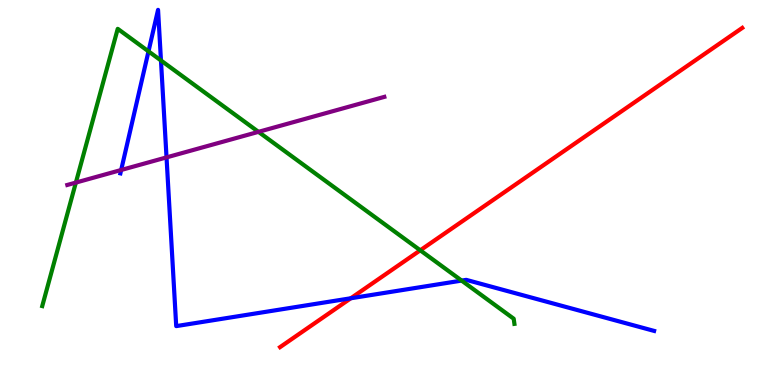[{'lines': ['blue', 'red'], 'intersections': [{'x': 4.53, 'y': 2.25}]}, {'lines': ['green', 'red'], 'intersections': [{'x': 5.42, 'y': 3.5}]}, {'lines': ['purple', 'red'], 'intersections': []}, {'lines': ['blue', 'green'], 'intersections': [{'x': 1.92, 'y': 8.67}, {'x': 2.08, 'y': 8.43}, {'x': 5.96, 'y': 2.71}]}, {'lines': ['blue', 'purple'], 'intersections': [{'x': 1.56, 'y': 5.58}, {'x': 2.15, 'y': 5.91}]}, {'lines': ['green', 'purple'], 'intersections': [{'x': 0.979, 'y': 5.26}, {'x': 3.33, 'y': 6.58}]}]